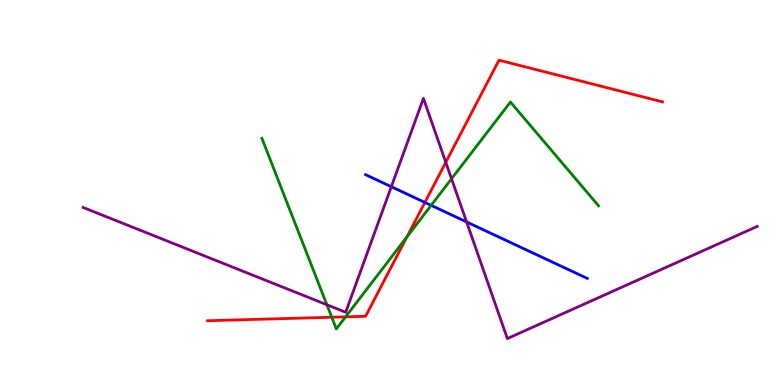[{'lines': ['blue', 'red'], 'intersections': [{'x': 5.48, 'y': 4.74}]}, {'lines': ['green', 'red'], 'intersections': [{'x': 4.28, 'y': 1.76}, {'x': 4.46, 'y': 1.77}, {'x': 5.25, 'y': 3.85}]}, {'lines': ['purple', 'red'], 'intersections': [{'x': 5.75, 'y': 5.78}]}, {'lines': ['blue', 'green'], 'intersections': [{'x': 5.56, 'y': 4.67}]}, {'lines': ['blue', 'purple'], 'intersections': [{'x': 5.05, 'y': 5.15}, {'x': 6.02, 'y': 4.24}]}, {'lines': ['green', 'purple'], 'intersections': [{'x': 4.22, 'y': 2.08}, {'x': 5.83, 'y': 5.36}]}]